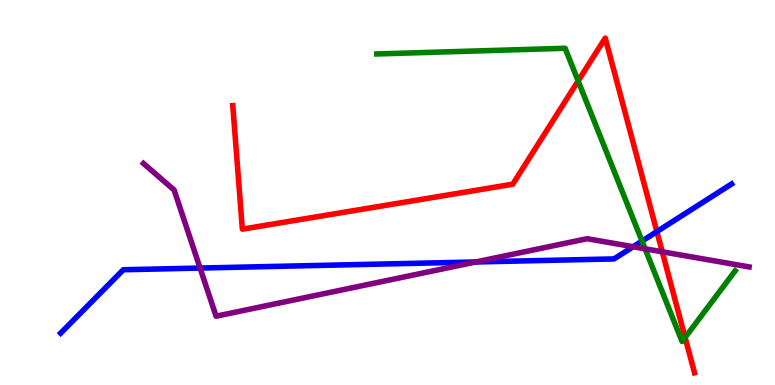[{'lines': ['blue', 'red'], 'intersections': [{'x': 8.48, 'y': 3.98}]}, {'lines': ['green', 'red'], 'intersections': [{'x': 7.46, 'y': 7.9}, {'x': 8.84, 'y': 1.23}]}, {'lines': ['purple', 'red'], 'intersections': [{'x': 8.55, 'y': 3.46}]}, {'lines': ['blue', 'green'], 'intersections': [{'x': 8.28, 'y': 3.74}]}, {'lines': ['blue', 'purple'], 'intersections': [{'x': 2.58, 'y': 3.04}, {'x': 6.14, 'y': 3.2}, {'x': 8.17, 'y': 3.59}]}, {'lines': ['green', 'purple'], 'intersections': [{'x': 8.32, 'y': 3.54}]}]